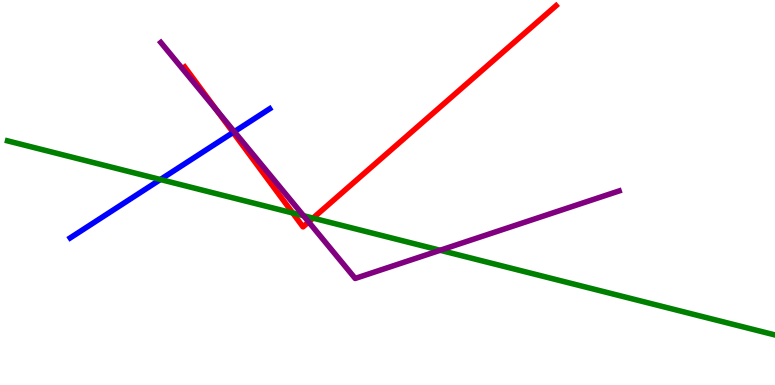[{'lines': ['blue', 'red'], 'intersections': [{'x': 3.01, 'y': 6.56}]}, {'lines': ['green', 'red'], 'intersections': [{'x': 3.78, 'y': 4.47}, {'x': 4.04, 'y': 4.33}]}, {'lines': ['purple', 'red'], 'intersections': [{'x': 2.8, 'y': 7.12}, {'x': 3.98, 'y': 4.24}]}, {'lines': ['blue', 'green'], 'intersections': [{'x': 2.07, 'y': 5.34}]}, {'lines': ['blue', 'purple'], 'intersections': [{'x': 3.02, 'y': 6.58}]}, {'lines': ['green', 'purple'], 'intersections': [{'x': 3.92, 'y': 4.4}, {'x': 5.68, 'y': 3.5}]}]